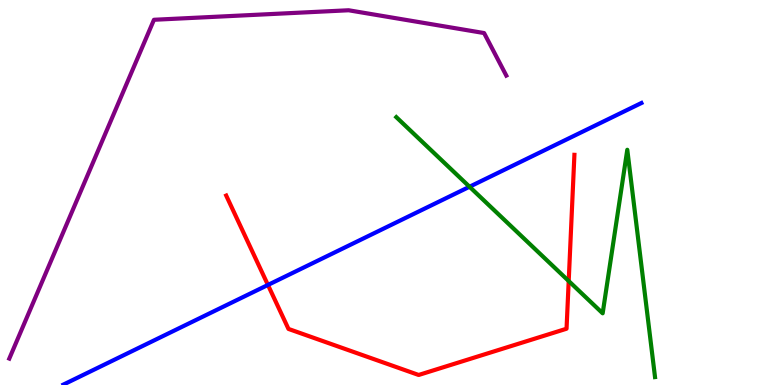[{'lines': ['blue', 'red'], 'intersections': [{'x': 3.46, 'y': 2.6}]}, {'lines': ['green', 'red'], 'intersections': [{'x': 7.34, 'y': 2.7}]}, {'lines': ['purple', 'red'], 'intersections': []}, {'lines': ['blue', 'green'], 'intersections': [{'x': 6.06, 'y': 5.15}]}, {'lines': ['blue', 'purple'], 'intersections': []}, {'lines': ['green', 'purple'], 'intersections': []}]